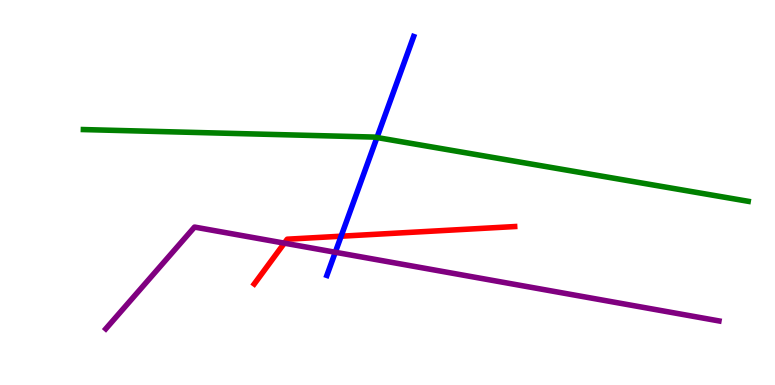[{'lines': ['blue', 'red'], 'intersections': [{'x': 4.4, 'y': 3.86}]}, {'lines': ['green', 'red'], 'intersections': []}, {'lines': ['purple', 'red'], 'intersections': [{'x': 3.67, 'y': 3.68}]}, {'lines': ['blue', 'green'], 'intersections': [{'x': 4.86, 'y': 6.43}]}, {'lines': ['blue', 'purple'], 'intersections': [{'x': 4.33, 'y': 3.45}]}, {'lines': ['green', 'purple'], 'intersections': []}]